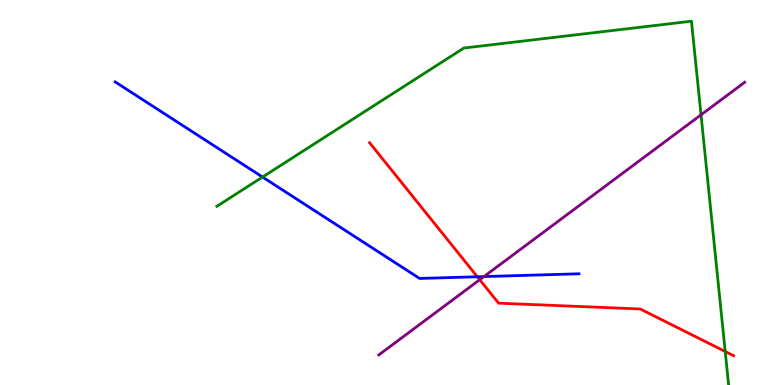[{'lines': ['blue', 'red'], 'intersections': [{'x': 6.16, 'y': 2.81}]}, {'lines': ['green', 'red'], 'intersections': [{'x': 9.36, 'y': 0.87}]}, {'lines': ['purple', 'red'], 'intersections': [{'x': 6.19, 'y': 2.73}]}, {'lines': ['blue', 'green'], 'intersections': [{'x': 3.39, 'y': 5.4}]}, {'lines': ['blue', 'purple'], 'intersections': [{'x': 6.24, 'y': 2.82}]}, {'lines': ['green', 'purple'], 'intersections': [{'x': 9.05, 'y': 7.02}]}]